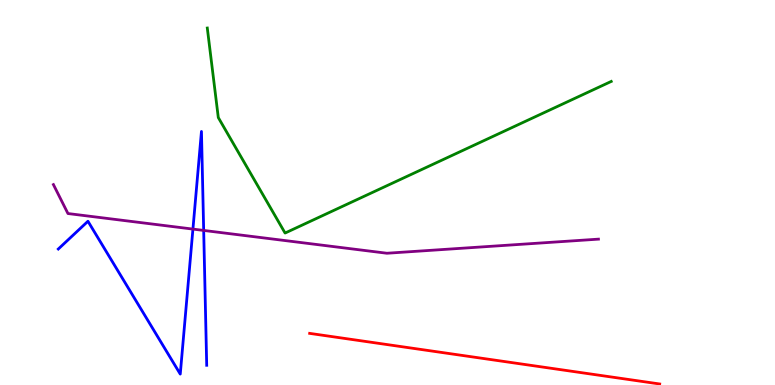[{'lines': ['blue', 'red'], 'intersections': []}, {'lines': ['green', 'red'], 'intersections': []}, {'lines': ['purple', 'red'], 'intersections': []}, {'lines': ['blue', 'green'], 'intersections': []}, {'lines': ['blue', 'purple'], 'intersections': [{'x': 2.49, 'y': 4.05}, {'x': 2.63, 'y': 4.01}]}, {'lines': ['green', 'purple'], 'intersections': []}]